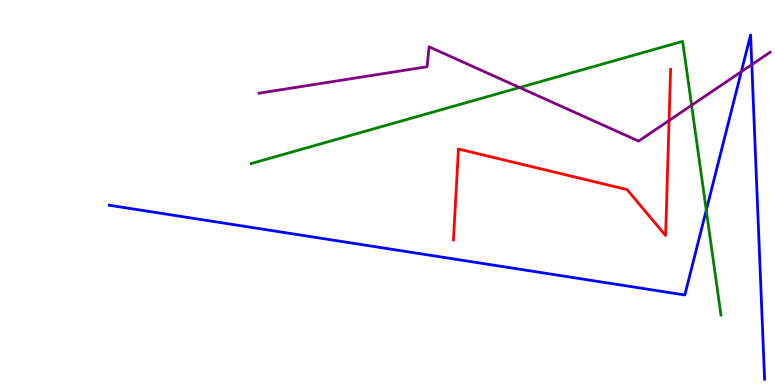[{'lines': ['blue', 'red'], 'intersections': []}, {'lines': ['green', 'red'], 'intersections': []}, {'lines': ['purple', 'red'], 'intersections': [{'x': 8.63, 'y': 6.87}]}, {'lines': ['blue', 'green'], 'intersections': [{'x': 9.11, 'y': 4.54}]}, {'lines': ['blue', 'purple'], 'intersections': [{'x': 9.57, 'y': 8.14}, {'x': 9.7, 'y': 8.32}]}, {'lines': ['green', 'purple'], 'intersections': [{'x': 6.7, 'y': 7.73}, {'x': 8.92, 'y': 7.27}]}]